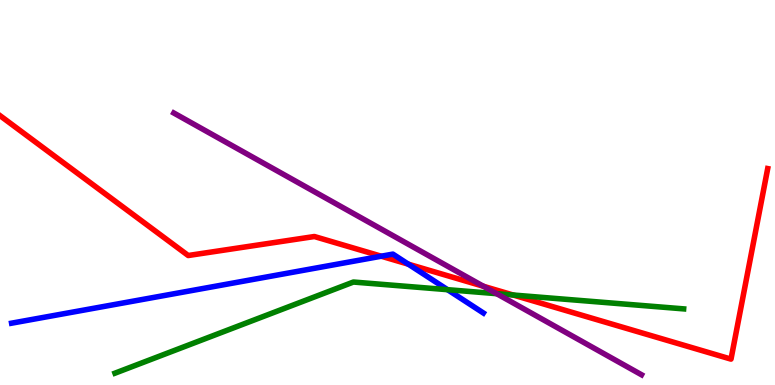[{'lines': ['blue', 'red'], 'intersections': [{'x': 4.92, 'y': 3.35}, {'x': 5.27, 'y': 3.14}]}, {'lines': ['green', 'red'], 'intersections': [{'x': 6.62, 'y': 2.34}]}, {'lines': ['purple', 'red'], 'intersections': [{'x': 6.24, 'y': 2.56}]}, {'lines': ['blue', 'green'], 'intersections': [{'x': 5.77, 'y': 2.48}]}, {'lines': ['blue', 'purple'], 'intersections': []}, {'lines': ['green', 'purple'], 'intersections': [{'x': 6.41, 'y': 2.37}]}]